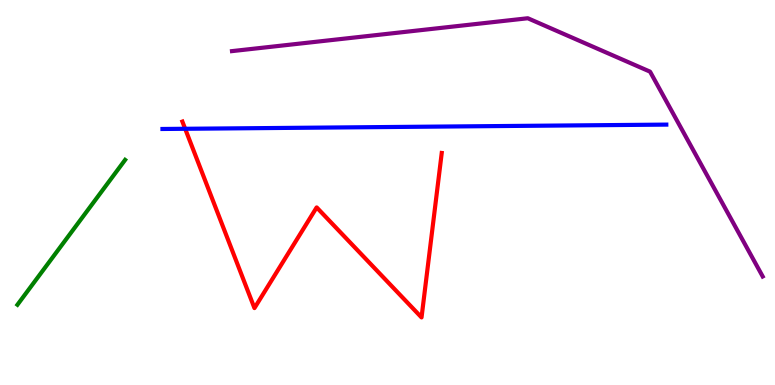[{'lines': ['blue', 'red'], 'intersections': [{'x': 2.39, 'y': 6.65}]}, {'lines': ['green', 'red'], 'intersections': []}, {'lines': ['purple', 'red'], 'intersections': []}, {'lines': ['blue', 'green'], 'intersections': []}, {'lines': ['blue', 'purple'], 'intersections': []}, {'lines': ['green', 'purple'], 'intersections': []}]